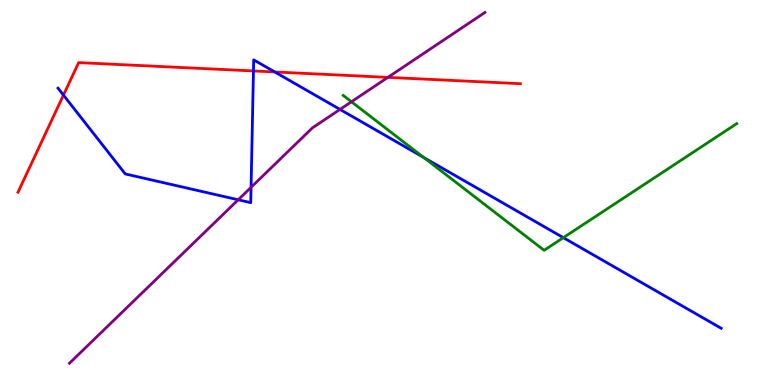[{'lines': ['blue', 'red'], 'intersections': [{'x': 0.819, 'y': 7.53}, {'x': 3.27, 'y': 8.16}, {'x': 3.55, 'y': 8.13}]}, {'lines': ['green', 'red'], 'intersections': []}, {'lines': ['purple', 'red'], 'intersections': [{'x': 5.01, 'y': 7.99}]}, {'lines': ['blue', 'green'], 'intersections': [{'x': 5.47, 'y': 5.91}, {'x': 7.27, 'y': 3.83}]}, {'lines': ['blue', 'purple'], 'intersections': [{'x': 3.07, 'y': 4.81}, {'x': 3.24, 'y': 5.13}, {'x': 4.39, 'y': 7.16}]}, {'lines': ['green', 'purple'], 'intersections': [{'x': 4.53, 'y': 7.36}]}]